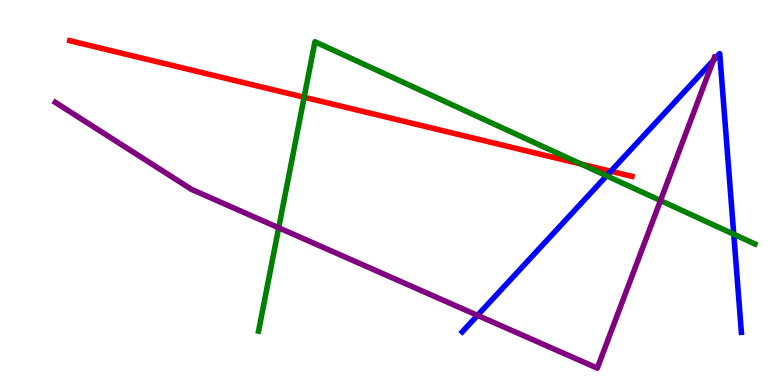[{'lines': ['blue', 'red'], 'intersections': [{'x': 7.88, 'y': 5.55}]}, {'lines': ['green', 'red'], 'intersections': [{'x': 3.92, 'y': 7.47}, {'x': 7.5, 'y': 5.74}]}, {'lines': ['purple', 'red'], 'intersections': []}, {'lines': ['blue', 'green'], 'intersections': [{'x': 7.83, 'y': 5.43}, {'x': 9.47, 'y': 3.92}]}, {'lines': ['blue', 'purple'], 'intersections': [{'x': 6.16, 'y': 1.81}, {'x': 9.2, 'y': 8.43}]}, {'lines': ['green', 'purple'], 'intersections': [{'x': 3.6, 'y': 4.08}, {'x': 8.52, 'y': 4.79}]}]